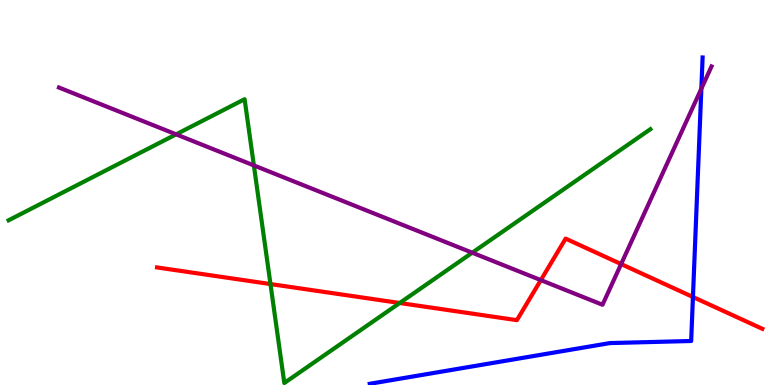[{'lines': ['blue', 'red'], 'intersections': [{'x': 8.94, 'y': 2.29}]}, {'lines': ['green', 'red'], 'intersections': [{'x': 3.49, 'y': 2.62}, {'x': 5.16, 'y': 2.13}]}, {'lines': ['purple', 'red'], 'intersections': [{'x': 6.98, 'y': 2.72}, {'x': 8.01, 'y': 3.14}]}, {'lines': ['blue', 'green'], 'intersections': []}, {'lines': ['blue', 'purple'], 'intersections': [{'x': 9.05, 'y': 7.7}]}, {'lines': ['green', 'purple'], 'intersections': [{'x': 2.27, 'y': 6.51}, {'x': 3.28, 'y': 5.7}, {'x': 6.09, 'y': 3.44}]}]